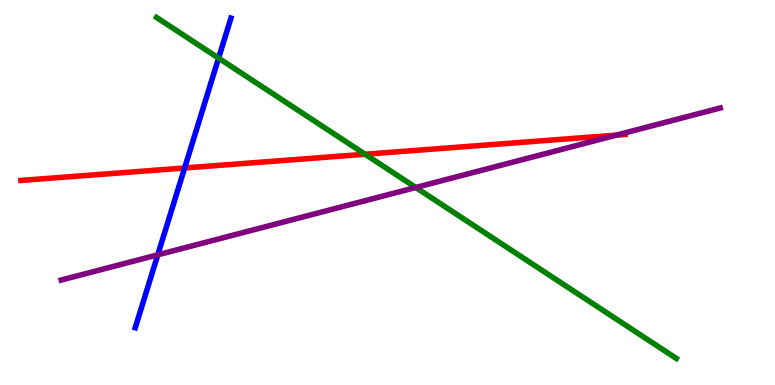[{'lines': ['blue', 'red'], 'intersections': [{'x': 2.38, 'y': 5.64}]}, {'lines': ['green', 'red'], 'intersections': [{'x': 4.71, 'y': 5.99}]}, {'lines': ['purple', 'red'], 'intersections': [{'x': 7.95, 'y': 6.49}]}, {'lines': ['blue', 'green'], 'intersections': [{'x': 2.82, 'y': 8.49}]}, {'lines': ['blue', 'purple'], 'intersections': [{'x': 2.04, 'y': 3.38}]}, {'lines': ['green', 'purple'], 'intersections': [{'x': 5.36, 'y': 5.13}]}]